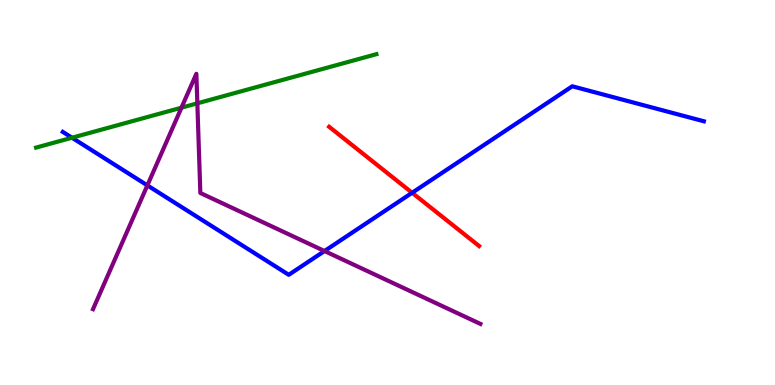[{'lines': ['blue', 'red'], 'intersections': [{'x': 5.32, 'y': 4.99}]}, {'lines': ['green', 'red'], 'intersections': []}, {'lines': ['purple', 'red'], 'intersections': []}, {'lines': ['blue', 'green'], 'intersections': [{'x': 0.929, 'y': 6.42}]}, {'lines': ['blue', 'purple'], 'intersections': [{'x': 1.9, 'y': 5.18}, {'x': 4.19, 'y': 3.48}]}, {'lines': ['green', 'purple'], 'intersections': [{'x': 2.34, 'y': 7.2}, {'x': 2.55, 'y': 7.32}]}]